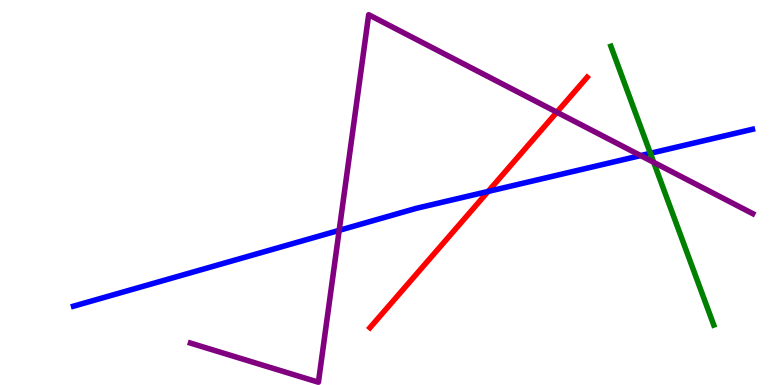[{'lines': ['blue', 'red'], 'intersections': [{'x': 6.3, 'y': 5.03}]}, {'lines': ['green', 'red'], 'intersections': []}, {'lines': ['purple', 'red'], 'intersections': [{'x': 7.19, 'y': 7.09}]}, {'lines': ['blue', 'green'], 'intersections': [{'x': 8.39, 'y': 6.02}]}, {'lines': ['blue', 'purple'], 'intersections': [{'x': 4.38, 'y': 4.02}, {'x': 8.27, 'y': 5.96}]}, {'lines': ['green', 'purple'], 'intersections': [{'x': 8.44, 'y': 5.78}]}]